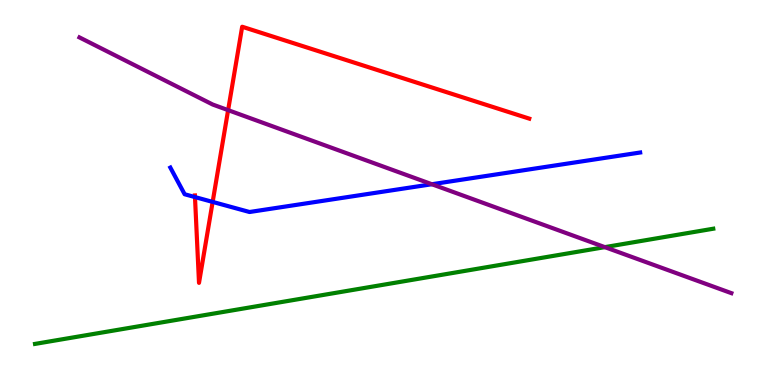[{'lines': ['blue', 'red'], 'intersections': [{'x': 2.52, 'y': 4.88}, {'x': 2.74, 'y': 4.76}]}, {'lines': ['green', 'red'], 'intersections': []}, {'lines': ['purple', 'red'], 'intersections': [{'x': 2.94, 'y': 7.14}]}, {'lines': ['blue', 'green'], 'intersections': []}, {'lines': ['blue', 'purple'], 'intersections': [{'x': 5.57, 'y': 5.21}]}, {'lines': ['green', 'purple'], 'intersections': [{'x': 7.8, 'y': 3.58}]}]